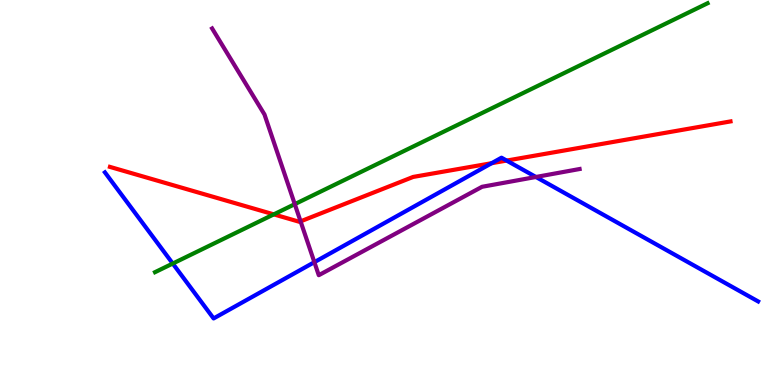[{'lines': ['blue', 'red'], 'intersections': [{'x': 6.34, 'y': 5.76}, {'x': 6.54, 'y': 5.83}]}, {'lines': ['green', 'red'], 'intersections': [{'x': 3.53, 'y': 4.43}]}, {'lines': ['purple', 'red'], 'intersections': [{'x': 3.88, 'y': 4.25}]}, {'lines': ['blue', 'green'], 'intersections': [{'x': 2.23, 'y': 3.15}]}, {'lines': ['blue', 'purple'], 'intersections': [{'x': 4.06, 'y': 3.19}, {'x': 6.92, 'y': 5.4}]}, {'lines': ['green', 'purple'], 'intersections': [{'x': 3.8, 'y': 4.7}]}]